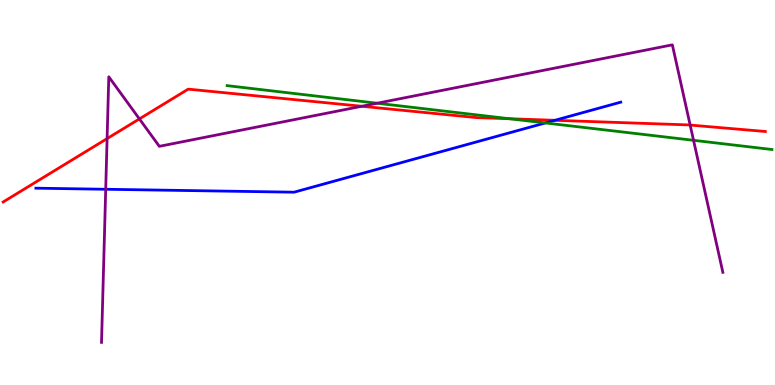[{'lines': ['blue', 'red'], 'intersections': [{'x': 7.16, 'y': 6.88}]}, {'lines': ['green', 'red'], 'intersections': [{'x': 6.58, 'y': 6.92}]}, {'lines': ['purple', 'red'], 'intersections': [{'x': 1.38, 'y': 6.4}, {'x': 1.8, 'y': 6.91}, {'x': 4.67, 'y': 7.24}, {'x': 8.91, 'y': 6.75}]}, {'lines': ['blue', 'green'], 'intersections': [{'x': 7.04, 'y': 6.81}]}, {'lines': ['blue', 'purple'], 'intersections': [{'x': 1.36, 'y': 5.08}]}, {'lines': ['green', 'purple'], 'intersections': [{'x': 4.87, 'y': 7.32}, {'x': 8.95, 'y': 6.36}]}]